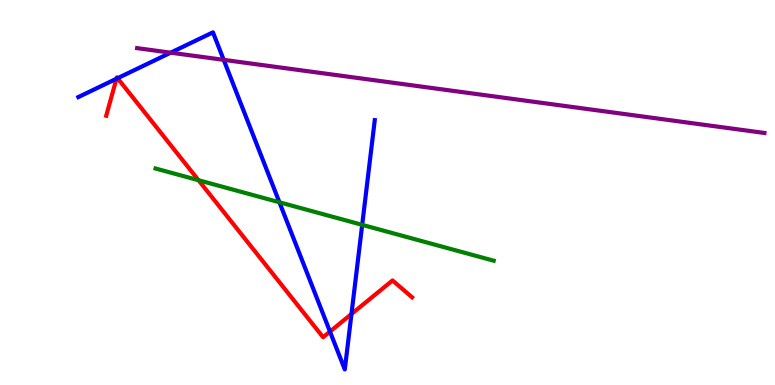[{'lines': ['blue', 'red'], 'intersections': [{'x': 1.5, 'y': 7.95}, {'x': 1.52, 'y': 7.97}, {'x': 4.26, 'y': 1.39}, {'x': 4.54, 'y': 1.84}]}, {'lines': ['green', 'red'], 'intersections': [{'x': 2.56, 'y': 5.32}]}, {'lines': ['purple', 'red'], 'intersections': []}, {'lines': ['blue', 'green'], 'intersections': [{'x': 3.61, 'y': 4.75}, {'x': 4.67, 'y': 4.16}]}, {'lines': ['blue', 'purple'], 'intersections': [{'x': 2.2, 'y': 8.63}, {'x': 2.89, 'y': 8.45}]}, {'lines': ['green', 'purple'], 'intersections': []}]